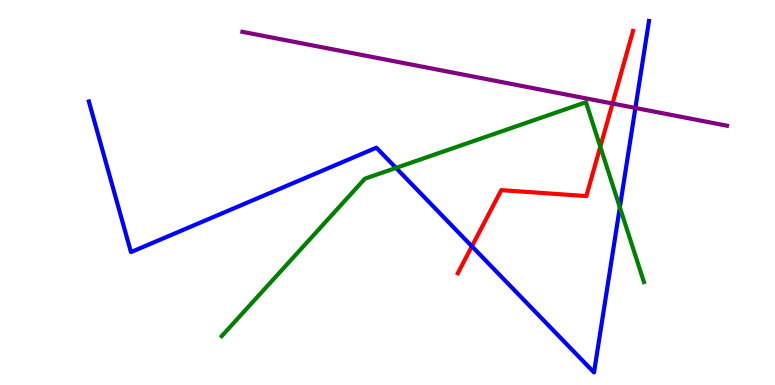[{'lines': ['blue', 'red'], 'intersections': [{'x': 6.09, 'y': 3.6}]}, {'lines': ['green', 'red'], 'intersections': [{'x': 7.75, 'y': 6.19}]}, {'lines': ['purple', 'red'], 'intersections': [{'x': 7.9, 'y': 7.31}]}, {'lines': ['blue', 'green'], 'intersections': [{'x': 5.11, 'y': 5.64}, {'x': 8.0, 'y': 4.62}]}, {'lines': ['blue', 'purple'], 'intersections': [{'x': 8.2, 'y': 7.2}]}, {'lines': ['green', 'purple'], 'intersections': []}]